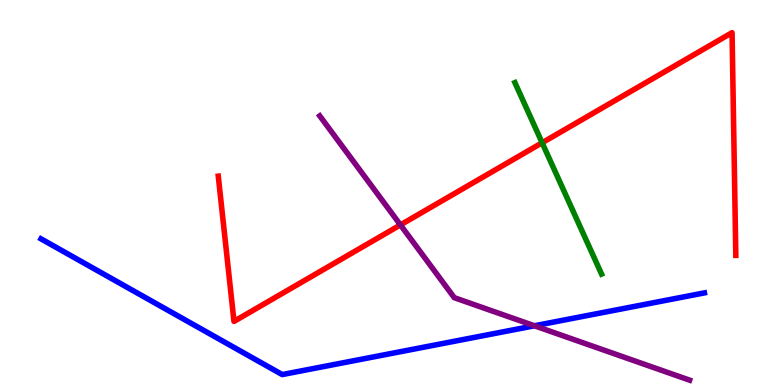[{'lines': ['blue', 'red'], 'intersections': []}, {'lines': ['green', 'red'], 'intersections': [{'x': 7.0, 'y': 6.29}]}, {'lines': ['purple', 'red'], 'intersections': [{'x': 5.17, 'y': 4.16}]}, {'lines': ['blue', 'green'], 'intersections': []}, {'lines': ['blue', 'purple'], 'intersections': [{'x': 6.9, 'y': 1.54}]}, {'lines': ['green', 'purple'], 'intersections': []}]